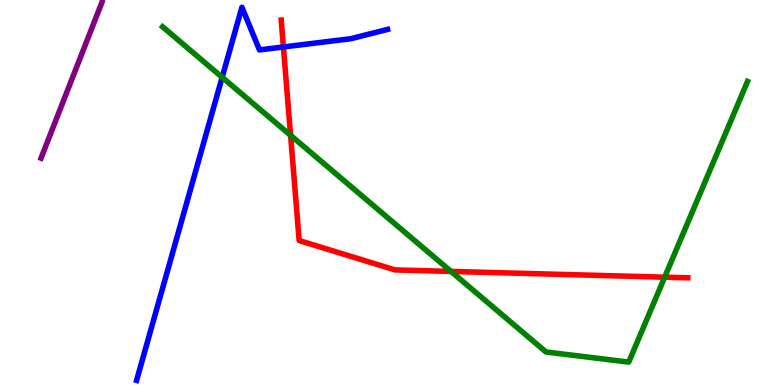[{'lines': ['blue', 'red'], 'intersections': [{'x': 3.66, 'y': 8.78}]}, {'lines': ['green', 'red'], 'intersections': [{'x': 3.75, 'y': 6.48}, {'x': 5.82, 'y': 2.95}, {'x': 8.58, 'y': 2.8}]}, {'lines': ['purple', 'red'], 'intersections': []}, {'lines': ['blue', 'green'], 'intersections': [{'x': 2.87, 'y': 7.99}]}, {'lines': ['blue', 'purple'], 'intersections': []}, {'lines': ['green', 'purple'], 'intersections': []}]